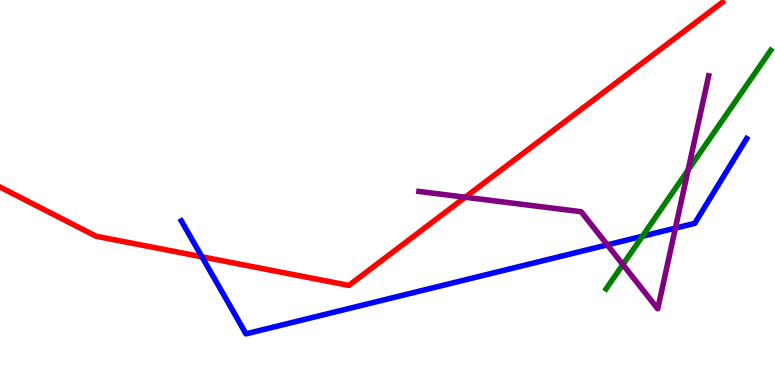[{'lines': ['blue', 'red'], 'intersections': [{'x': 2.61, 'y': 3.33}]}, {'lines': ['green', 'red'], 'intersections': []}, {'lines': ['purple', 'red'], 'intersections': [{'x': 6.0, 'y': 4.88}]}, {'lines': ['blue', 'green'], 'intersections': [{'x': 8.29, 'y': 3.86}]}, {'lines': ['blue', 'purple'], 'intersections': [{'x': 7.84, 'y': 3.64}, {'x': 8.71, 'y': 4.07}]}, {'lines': ['green', 'purple'], 'intersections': [{'x': 8.04, 'y': 3.13}, {'x': 8.88, 'y': 5.58}]}]